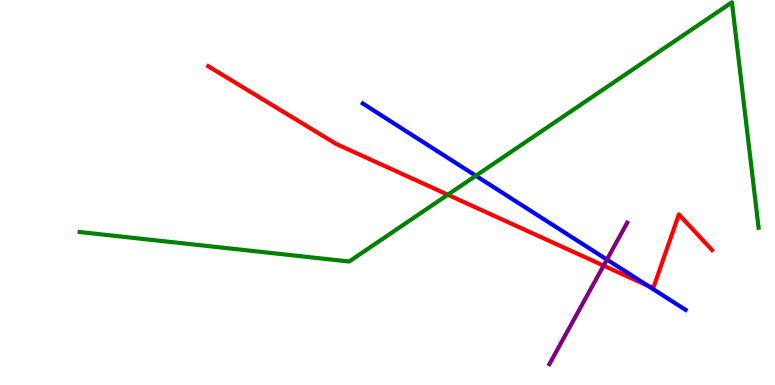[{'lines': ['blue', 'red'], 'intersections': [{'x': 8.36, 'y': 2.57}]}, {'lines': ['green', 'red'], 'intersections': [{'x': 5.78, 'y': 4.94}]}, {'lines': ['purple', 'red'], 'intersections': [{'x': 7.79, 'y': 3.1}]}, {'lines': ['blue', 'green'], 'intersections': [{'x': 6.14, 'y': 5.43}]}, {'lines': ['blue', 'purple'], 'intersections': [{'x': 7.83, 'y': 3.26}]}, {'lines': ['green', 'purple'], 'intersections': []}]